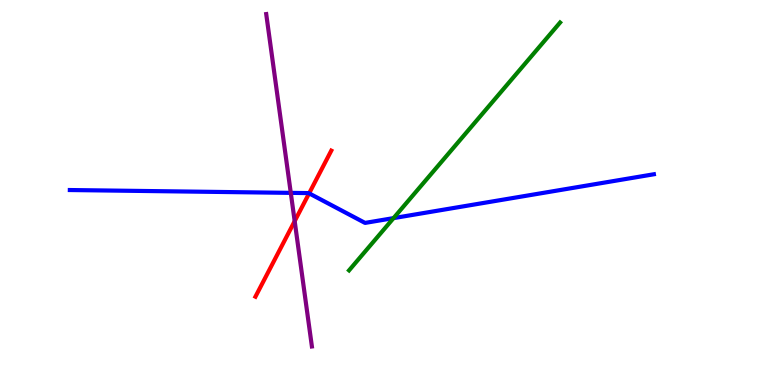[{'lines': ['blue', 'red'], 'intersections': [{'x': 3.99, 'y': 4.98}]}, {'lines': ['green', 'red'], 'intersections': []}, {'lines': ['purple', 'red'], 'intersections': [{'x': 3.8, 'y': 4.26}]}, {'lines': ['blue', 'green'], 'intersections': [{'x': 5.08, 'y': 4.33}]}, {'lines': ['blue', 'purple'], 'intersections': [{'x': 3.75, 'y': 4.99}]}, {'lines': ['green', 'purple'], 'intersections': []}]